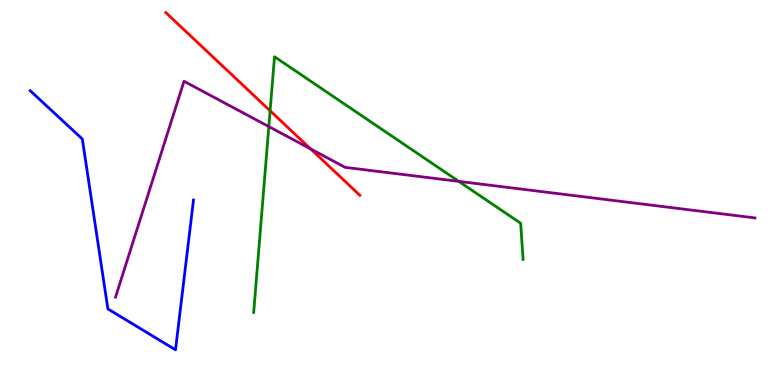[{'lines': ['blue', 'red'], 'intersections': []}, {'lines': ['green', 'red'], 'intersections': [{'x': 3.49, 'y': 7.12}]}, {'lines': ['purple', 'red'], 'intersections': [{'x': 4.01, 'y': 6.13}]}, {'lines': ['blue', 'green'], 'intersections': []}, {'lines': ['blue', 'purple'], 'intersections': []}, {'lines': ['green', 'purple'], 'intersections': [{'x': 3.47, 'y': 6.71}, {'x': 5.92, 'y': 5.29}]}]